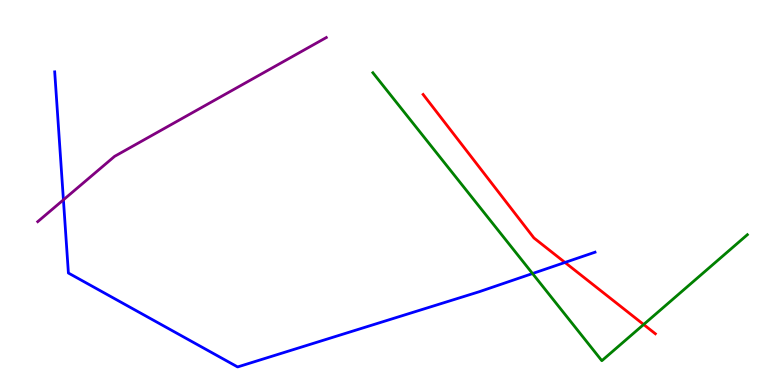[{'lines': ['blue', 'red'], 'intersections': [{'x': 7.29, 'y': 3.18}]}, {'lines': ['green', 'red'], 'intersections': [{'x': 8.31, 'y': 1.57}]}, {'lines': ['purple', 'red'], 'intersections': []}, {'lines': ['blue', 'green'], 'intersections': [{'x': 6.87, 'y': 2.9}]}, {'lines': ['blue', 'purple'], 'intersections': [{'x': 0.818, 'y': 4.81}]}, {'lines': ['green', 'purple'], 'intersections': []}]